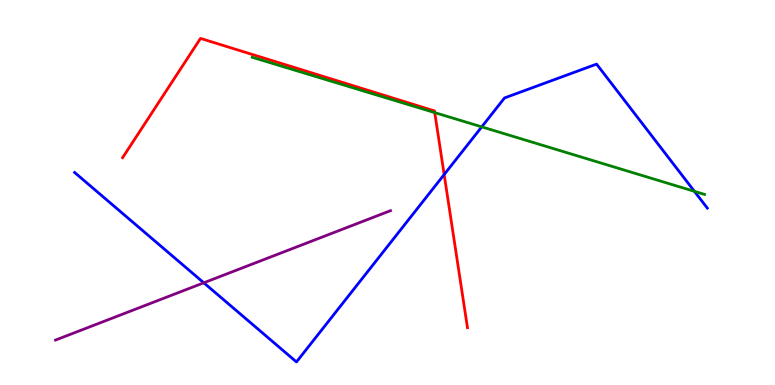[{'lines': ['blue', 'red'], 'intersections': [{'x': 5.73, 'y': 5.47}]}, {'lines': ['green', 'red'], 'intersections': [{'x': 5.61, 'y': 7.08}]}, {'lines': ['purple', 'red'], 'intersections': []}, {'lines': ['blue', 'green'], 'intersections': [{'x': 6.22, 'y': 6.7}, {'x': 8.96, 'y': 5.03}]}, {'lines': ['blue', 'purple'], 'intersections': [{'x': 2.63, 'y': 2.65}]}, {'lines': ['green', 'purple'], 'intersections': []}]